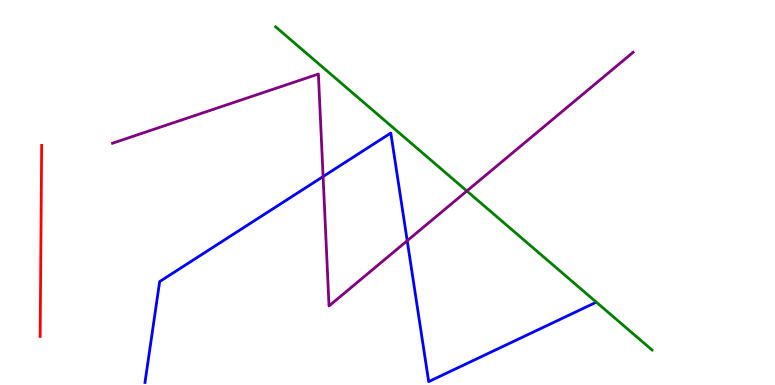[{'lines': ['blue', 'red'], 'intersections': []}, {'lines': ['green', 'red'], 'intersections': []}, {'lines': ['purple', 'red'], 'intersections': []}, {'lines': ['blue', 'green'], 'intersections': []}, {'lines': ['blue', 'purple'], 'intersections': [{'x': 4.17, 'y': 5.41}, {'x': 5.25, 'y': 3.75}]}, {'lines': ['green', 'purple'], 'intersections': [{'x': 6.02, 'y': 5.04}]}]